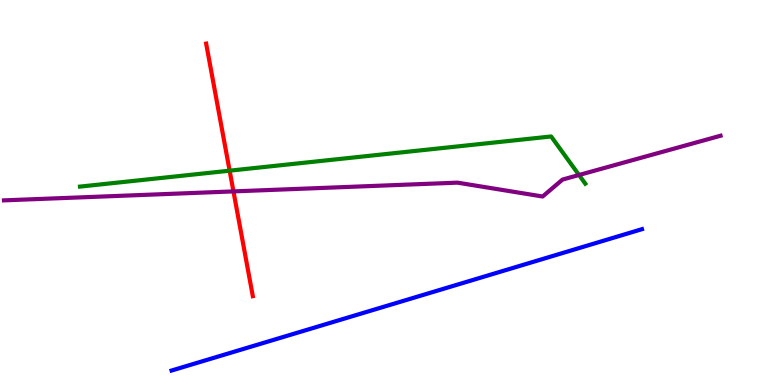[{'lines': ['blue', 'red'], 'intersections': []}, {'lines': ['green', 'red'], 'intersections': [{'x': 2.96, 'y': 5.57}]}, {'lines': ['purple', 'red'], 'intersections': [{'x': 3.01, 'y': 5.03}]}, {'lines': ['blue', 'green'], 'intersections': []}, {'lines': ['blue', 'purple'], 'intersections': []}, {'lines': ['green', 'purple'], 'intersections': [{'x': 7.47, 'y': 5.45}]}]